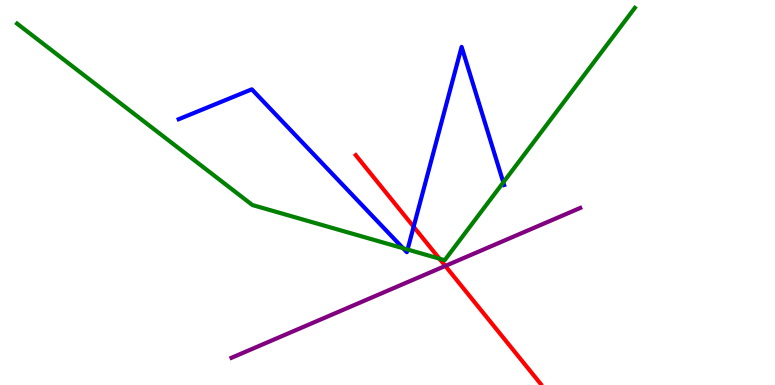[{'lines': ['blue', 'red'], 'intersections': [{'x': 5.34, 'y': 4.11}]}, {'lines': ['green', 'red'], 'intersections': [{'x': 5.67, 'y': 3.28}]}, {'lines': ['purple', 'red'], 'intersections': [{'x': 5.75, 'y': 3.09}]}, {'lines': ['blue', 'green'], 'intersections': [{'x': 5.2, 'y': 3.55}, {'x': 5.26, 'y': 3.52}, {'x': 6.49, 'y': 5.26}]}, {'lines': ['blue', 'purple'], 'intersections': []}, {'lines': ['green', 'purple'], 'intersections': []}]